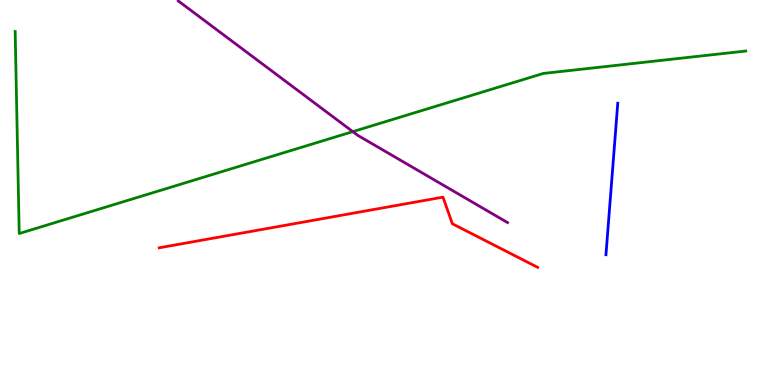[{'lines': ['blue', 'red'], 'intersections': []}, {'lines': ['green', 'red'], 'intersections': []}, {'lines': ['purple', 'red'], 'intersections': []}, {'lines': ['blue', 'green'], 'intersections': []}, {'lines': ['blue', 'purple'], 'intersections': []}, {'lines': ['green', 'purple'], 'intersections': [{'x': 4.55, 'y': 6.58}]}]